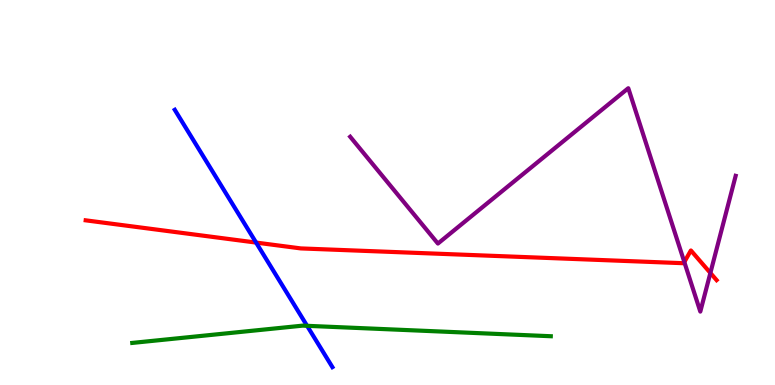[{'lines': ['blue', 'red'], 'intersections': [{'x': 3.3, 'y': 3.7}]}, {'lines': ['green', 'red'], 'intersections': []}, {'lines': ['purple', 'red'], 'intersections': [{'x': 8.83, 'y': 3.19}, {'x': 9.17, 'y': 2.91}]}, {'lines': ['blue', 'green'], 'intersections': [{'x': 3.96, 'y': 1.54}]}, {'lines': ['blue', 'purple'], 'intersections': []}, {'lines': ['green', 'purple'], 'intersections': []}]